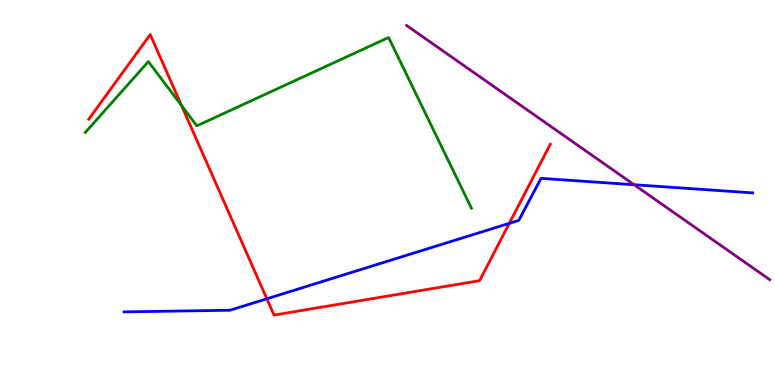[{'lines': ['blue', 'red'], 'intersections': [{'x': 3.44, 'y': 2.24}, {'x': 6.57, 'y': 4.2}]}, {'lines': ['green', 'red'], 'intersections': [{'x': 2.34, 'y': 7.26}]}, {'lines': ['purple', 'red'], 'intersections': []}, {'lines': ['blue', 'green'], 'intersections': []}, {'lines': ['blue', 'purple'], 'intersections': [{'x': 8.18, 'y': 5.2}]}, {'lines': ['green', 'purple'], 'intersections': []}]